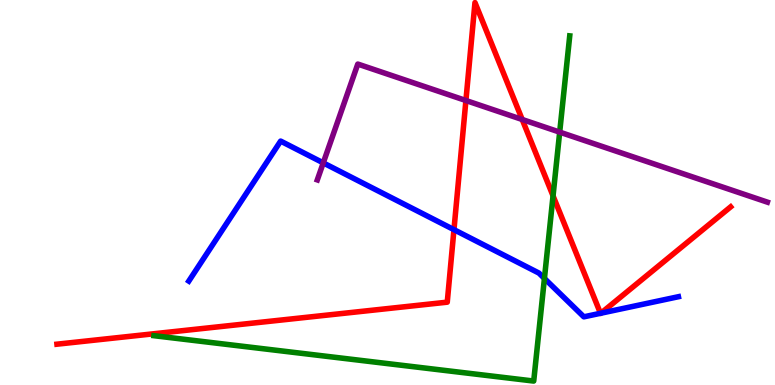[{'lines': ['blue', 'red'], 'intersections': [{'x': 5.86, 'y': 4.03}, {'x': 7.75, 'y': 1.86}, {'x': 7.75, 'y': 1.86}]}, {'lines': ['green', 'red'], 'intersections': [{'x': 7.14, 'y': 4.91}]}, {'lines': ['purple', 'red'], 'intersections': [{'x': 6.01, 'y': 7.39}, {'x': 6.74, 'y': 6.9}]}, {'lines': ['blue', 'green'], 'intersections': [{'x': 7.02, 'y': 2.77}]}, {'lines': ['blue', 'purple'], 'intersections': [{'x': 4.17, 'y': 5.77}]}, {'lines': ['green', 'purple'], 'intersections': [{'x': 7.22, 'y': 6.57}]}]